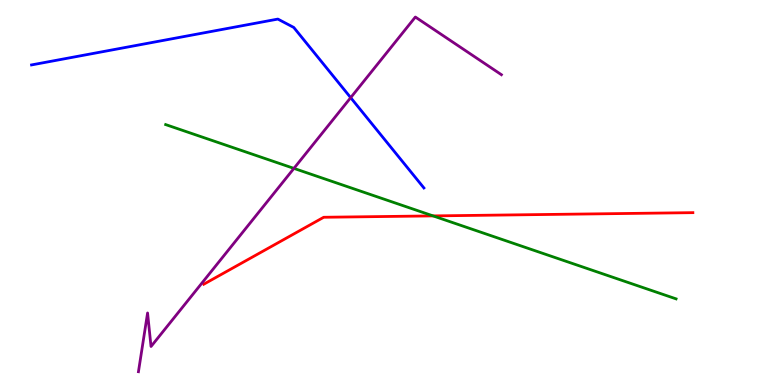[{'lines': ['blue', 'red'], 'intersections': []}, {'lines': ['green', 'red'], 'intersections': [{'x': 5.59, 'y': 4.39}]}, {'lines': ['purple', 'red'], 'intersections': []}, {'lines': ['blue', 'green'], 'intersections': []}, {'lines': ['blue', 'purple'], 'intersections': [{'x': 4.52, 'y': 7.46}]}, {'lines': ['green', 'purple'], 'intersections': [{'x': 3.79, 'y': 5.63}]}]